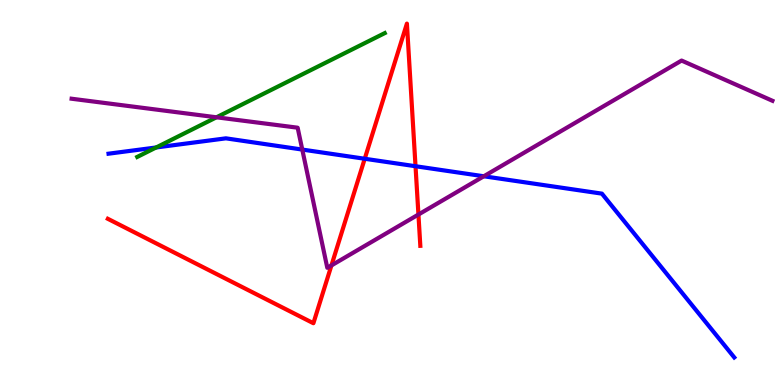[{'lines': ['blue', 'red'], 'intersections': [{'x': 4.71, 'y': 5.88}, {'x': 5.36, 'y': 5.68}]}, {'lines': ['green', 'red'], 'intersections': []}, {'lines': ['purple', 'red'], 'intersections': [{'x': 4.28, 'y': 3.11}, {'x': 5.4, 'y': 4.43}]}, {'lines': ['blue', 'green'], 'intersections': [{'x': 2.01, 'y': 6.17}]}, {'lines': ['blue', 'purple'], 'intersections': [{'x': 3.9, 'y': 6.12}, {'x': 6.24, 'y': 5.42}]}, {'lines': ['green', 'purple'], 'intersections': [{'x': 2.79, 'y': 6.95}]}]